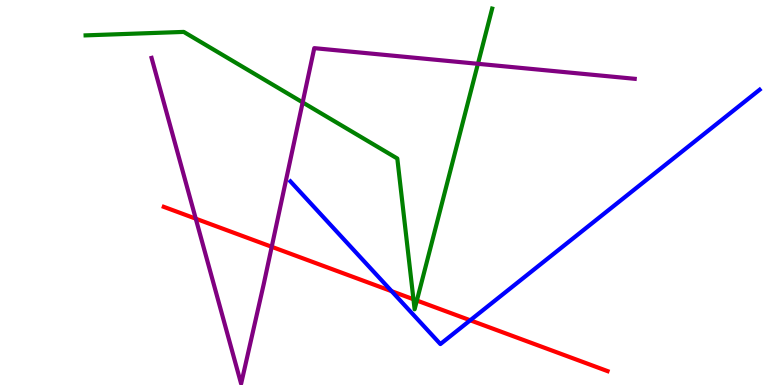[{'lines': ['blue', 'red'], 'intersections': [{'x': 5.05, 'y': 2.44}, {'x': 6.07, 'y': 1.68}]}, {'lines': ['green', 'red'], 'intersections': [{'x': 5.33, 'y': 2.23}, {'x': 5.38, 'y': 2.19}]}, {'lines': ['purple', 'red'], 'intersections': [{'x': 2.53, 'y': 4.32}, {'x': 3.51, 'y': 3.59}]}, {'lines': ['blue', 'green'], 'intersections': []}, {'lines': ['blue', 'purple'], 'intersections': []}, {'lines': ['green', 'purple'], 'intersections': [{'x': 3.91, 'y': 7.34}, {'x': 6.17, 'y': 8.34}]}]